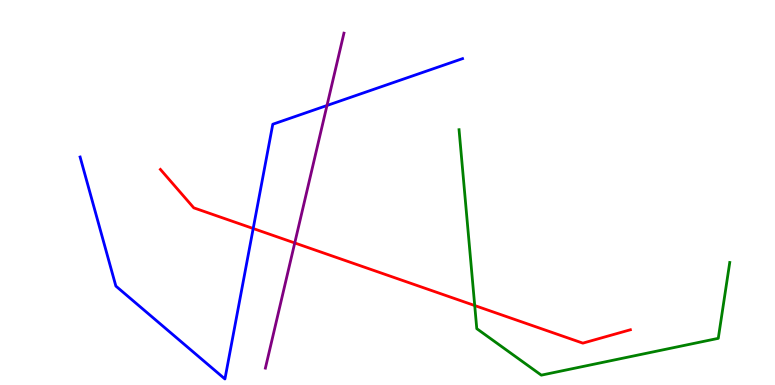[{'lines': ['blue', 'red'], 'intersections': [{'x': 3.27, 'y': 4.06}]}, {'lines': ['green', 'red'], 'intersections': [{'x': 6.13, 'y': 2.06}]}, {'lines': ['purple', 'red'], 'intersections': [{'x': 3.8, 'y': 3.69}]}, {'lines': ['blue', 'green'], 'intersections': []}, {'lines': ['blue', 'purple'], 'intersections': [{'x': 4.22, 'y': 7.26}]}, {'lines': ['green', 'purple'], 'intersections': []}]